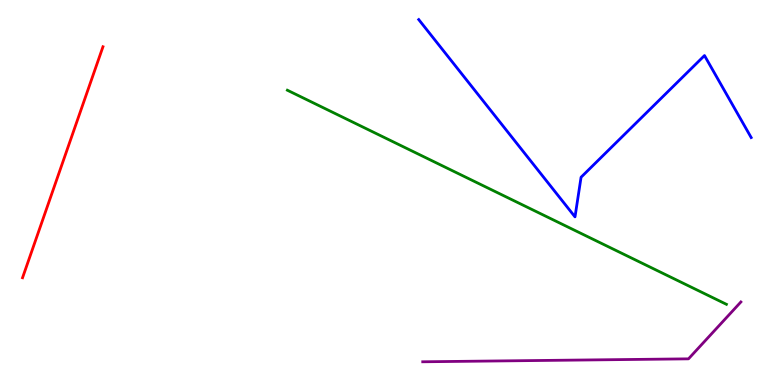[{'lines': ['blue', 'red'], 'intersections': []}, {'lines': ['green', 'red'], 'intersections': []}, {'lines': ['purple', 'red'], 'intersections': []}, {'lines': ['blue', 'green'], 'intersections': []}, {'lines': ['blue', 'purple'], 'intersections': []}, {'lines': ['green', 'purple'], 'intersections': []}]